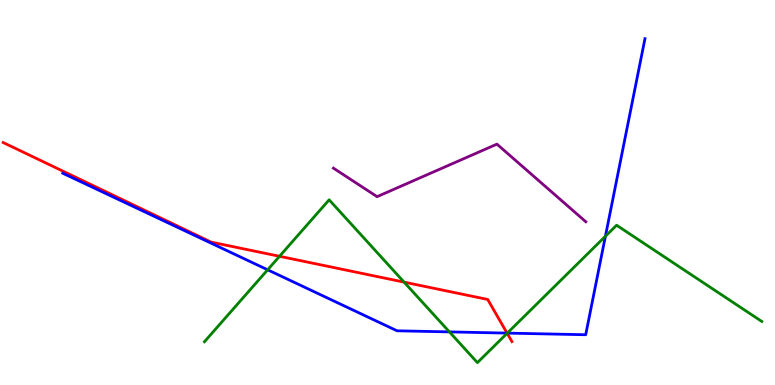[{'lines': ['blue', 'red'], 'intersections': [{'x': 6.54, 'y': 1.35}]}, {'lines': ['green', 'red'], 'intersections': [{'x': 3.61, 'y': 3.34}, {'x': 5.21, 'y': 2.67}, {'x': 6.54, 'y': 1.34}]}, {'lines': ['purple', 'red'], 'intersections': []}, {'lines': ['blue', 'green'], 'intersections': [{'x': 3.45, 'y': 2.99}, {'x': 5.8, 'y': 1.38}, {'x': 6.55, 'y': 1.35}, {'x': 7.81, 'y': 3.86}]}, {'lines': ['blue', 'purple'], 'intersections': []}, {'lines': ['green', 'purple'], 'intersections': []}]